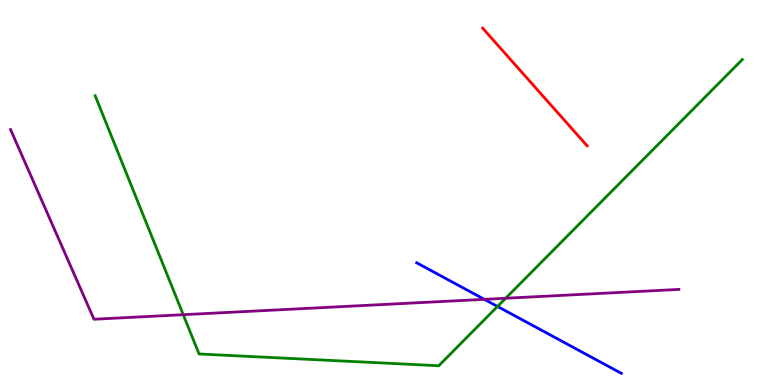[{'lines': ['blue', 'red'], 'intersections': []}, {'lines': ['green', 'red'], 'intersections': []}, {'lines': ['purple', 'red'], 'intersections': []}, {'lines': ['blue', 'green'], 'intersections': [{'x': 6.42, 'y': 2.04}]}, {'lines': ['blue', 'purple'], 'intersections': [{'x': 6.25, 'y': 2.22}]}, {'lines': ['green', 'purple'], 'intersections': [{'x': 2.36, 'y': 1.83}, {'x': 6.52, 'y': 2.25}]}]